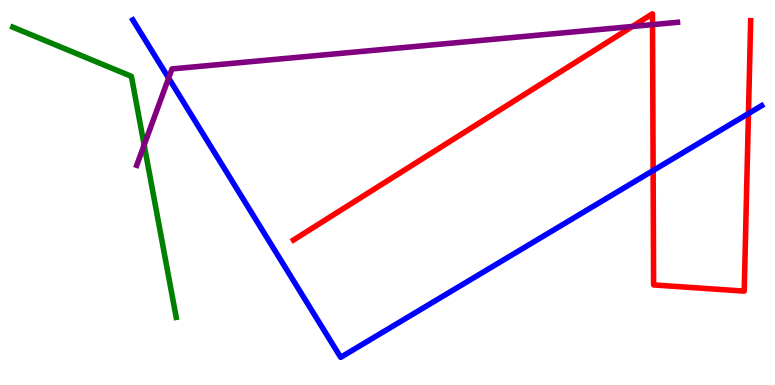[{'lines': ['blue', 'red'], 'intersections': [{'x': 8.43, 'y': 5.57}, {'x': 9.66, 'y': 7.05}]}, {'lines': ['green', 'red'], 'intersections': []}, {'lines': ['purple', 'red'], 'intersections': [{'x': 8.16, 'y': 9.31}, {'x': 8.42, 'y': 9.36}]}, {'lines': ['blue', 'green'], 'intersections': []}, {'lines': ['blue', 'purple'], 'intersections': [{'x': 2.18, 'y': 7.97}]}, {'lines': ['green', 'purple'], 'intersections': [{'x': 1.86, 'y': 6.23}]}]